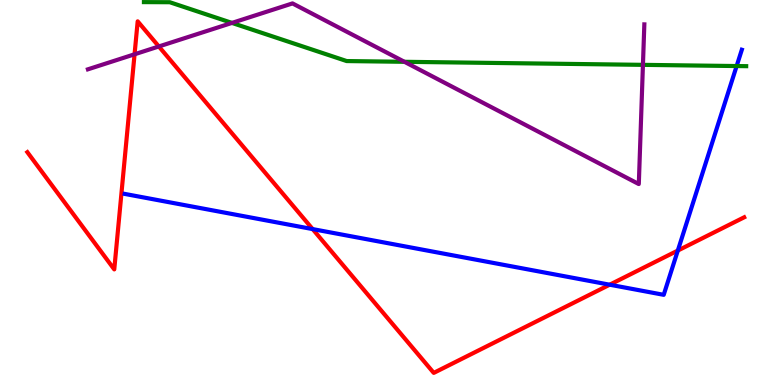[{'lines': ['blue', 'red'], 'intersections': [{'x': 4.03, 'y': 4.05}, {'x': 7.87, 'y': 2.61}, {'x': 8.75, 'y': 3.49}]}, {'lines': ['green', 'red'], 'intersections': []}, {'lines': ['purple', 'red'], 'intersections': [{'x': 1.74, 'y': 8.59}, {'x': 2.05, 'y': 8.79}]}, {'lines': ['blue', 'green'], 'intersections': [{'x': 9.51, 'y': 8.28}]}, {'lines': ['blue', 'purple'], 'intersections': []}, {'lines': ['green', 'purple'], 'intersections': [{'x': 2.99, 'y': 9.4}, {'x': 5.22, 'y': 8.39}, {'x': 8.3, 'y': 8.32}]}]